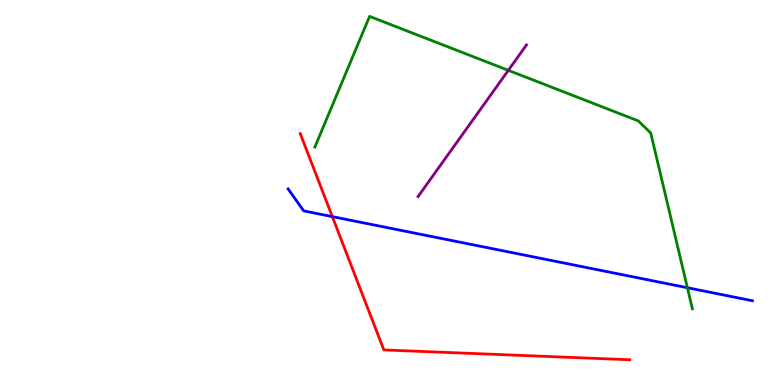[{'lines': ['blue', 'red'], 'intersections': [{'x': 4.29, 'y': 4.37}]}, {'lines': ['green', 'red'], 'intersections': []}, {'lines': ['purple', 'red'], 'intersections': []}, {'lines': ['blue', 'green'], 'intersections': [{'x': 8.87, 'y': 2.53}]}, {'lines': ['blue', 'purple'], 'intersections': []}, {'lines': ['green', 'purple'], 'intersections': [{'x': 6.56, 'y': 8.17}]}]